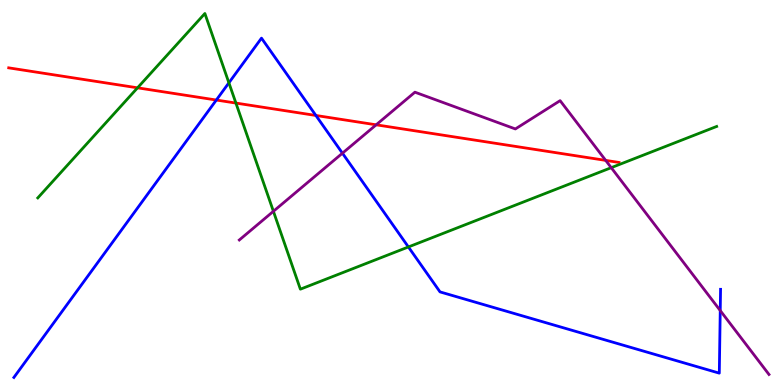[{'lines': ['blue', 'red'], 'intersections': [{'x': 2.79, 'y': 7.4}, {'x': 4.08, 'y': 7.0}]}, {'lines': ['green', 'red'], 'intersections': [{'x': 1.77, 'y': 7.72}, {'x': 3.04, 'y': 7.32}]}, {'lines': ['purple', 'red'], 'intersections': [{'x': 4.85, 'y': 6.76}, {'x': 7.82, 'y': 5.83}]}, {'lines': ['blue', 'green'], 'intersections': [{'x': 2.95, 'y': 7.85}, {'x': 5.27, 'y': 3.59}]}, {'lines': ['blue', 'purple'], 'intersections': [{'x': 4.42, 'y': 6.02}, {'x': 9.29, 'y': 1.93}]}, {'lines': ['green', 'purple'], 'intersections': [{'x': 3.53, 'y': 4.51}, {'x': 7.89, 'y': 5.65}]}]